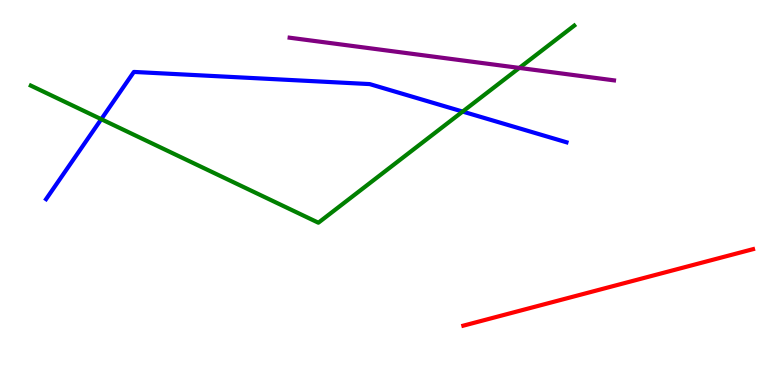[{'lines': ['blue', 'red'], 'intersections': []}, {'lines': ['green', 'red'], 'intersections': []}, {'lines': ['purple', 'red'], 'intersections': []}, {'lines': ['blue', 'green'], 'intersections': [{'x': 1.31, 'y': 6.9}, {'x': 5.97, 'y': 7.1}]}, {'lines': ['blue', 'purple'], 'intersections': []}, {'lines': ['green', 'purple'], 'intersections': [{'x': 6.7, 'y': 8.24}]}]